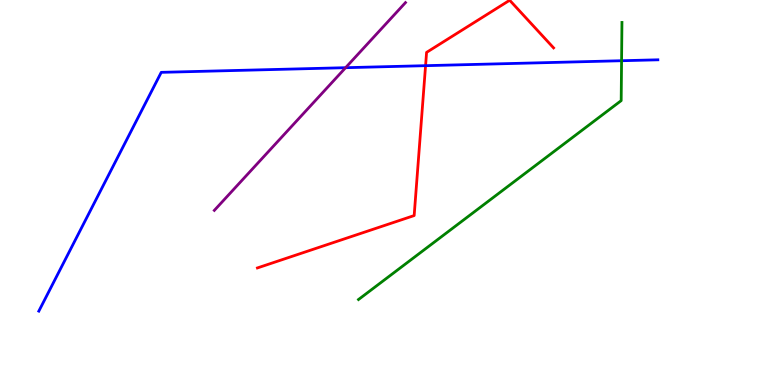[{'lines': ['blue', 'red'], 'intersections': [{'x': 5.49, 'y': 8.29}]}, {'lines': ['green', 'red'], 'intersections': []}, {'lines': ['purple', 'red'], 'intersections': []}, {'lines': ['blue', 'green'], 'intersections': [{'x': 8.02, 'y': 8.42}]}, {'lines': ['blue', 'purple'], 'intersections': [{'x': 4.46, 'y': 8.24}]}, {'lines': ['green', 'purple'], 'intersections': []}]